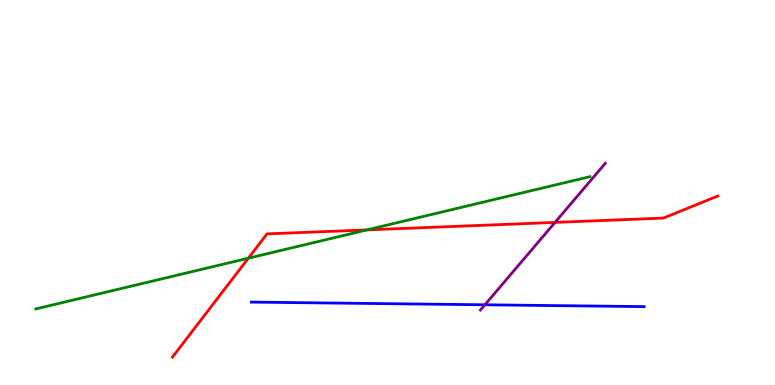[{'lines': ['blue', 'red'], 'intersections': []}, {'lines': ['green', 'red'], 'intersections': [{'x': 3.2, 'y': 3.29}, {'x': 4.73, 'y': 4.03}]}, {'lines': ['purple', 'red'], 'intersections': [{'x': 7.16, 'y': 4.22}]}, {'lines': ['blue', 'green'], 'intersections': []}, {'lines': ['blue', 'purple'], 'intersections': [{'x': 6.26, 'y': 2.08}]}, {'lines': ['green', 'purple'], 'intersections': []}]